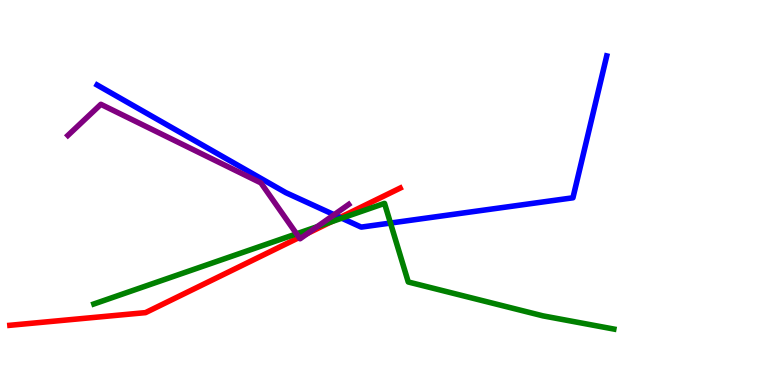[{'lines': ['blue', 'red'], 'intersections': [{'x': 4.39, 'y': 4.35}]}, {'lines': ['green', 'red'], 'intersections': [{'x': 4.27, 'y': 4.24}]}, {'lines': ['purple', 'red'], 'intersections': [{'x': 3.86, 'y': 3.83}, {'x': 3.97, 'y': 3.94}]}, {'lines': ['blue', 'green'], 'intersections': [{'x': 4.41, 'y': 4.33}, {'x': 5.04, 'y': 4.21}]}, {'lines': ['blue', 'purple'], 'intersections': [{'x': 4.31, 'y': 4.42}]}, {'lines': ['green', 'purple'], 'intersections': [{'x': 3.83, 'y': 3.93}, {'x': 4.09, 'y': 4.11}]}]